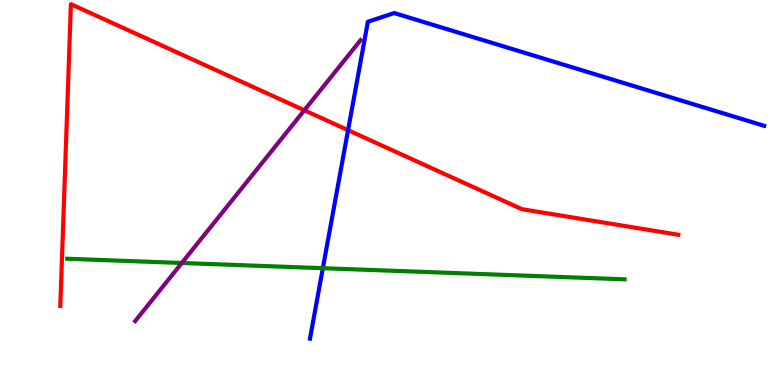[{'lines': ['blue', 'red'], 'intersections': [{'x': 4.49, 'y': 6.62}]}, {'lines': ['green', 'red'], 'intersections': []}, {'lines': ['purple', 'red'], 'intersections': [{'x': 3.93, 'y': 7.14}]}, {'lines': ['blue', 'green'], 'intersections': [{'x': 4.17, 'y': 3.03}]}, {'lines': ['blue', 'purple'], 'intersections': []}, {'lines': ['green', 'purple'], 'intersections': [{'x': 2.35, 'y': 3.17}]}]